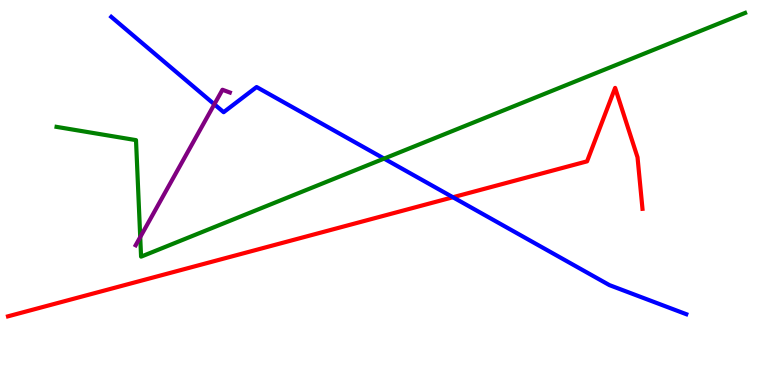[{'lines': ['blue', 'red'], 'intersections': [{'x': 5.84, 'y': 4.88}]}, {'lines': ['green', 'red'], 'intersections': []}, {'lines': ['purple', 'red'], 'intersections': []}, {'lines': ['blue', 'green'], 'intersections': [{'x': 4.96, 'y': 5.88}]}, {'lines': ['blue', 'purple'], 'intersections': [{'x': 2.77, 'y': 7.29}]}, {'lines': ['green', 'purple'], 'intersections': [{'x': 1.81, 'y': 3.84}]}]